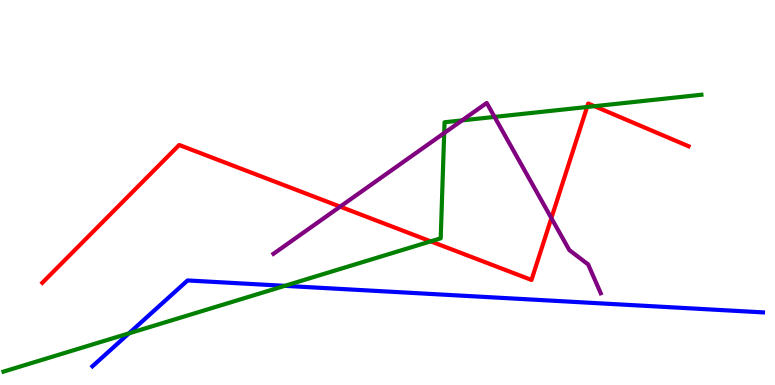[{'lines': ['blue', 'red'], 'intersections': []}, {'lines': ['green', 'red'], 'intersections': [{'x': 5.56, 'y': 3.73}, {'x': 7.58, 'y': 7.22}, {'x': 7.67, 'y': 7.24}]}, {'lines': ['purple', 'red'], 'intersections': [{'x': 4.39, 'y': 4.63}, {'x': 7.11, 'y': 4.34}]}, {'lines': ['blue', 'green'], 'intersections': [{'x': 1.66, 'y': 1.34}, {'x': 3.67, 'y': 2.58}]}, {'lines': ['blue', 'purple'], 'intersections': []}, {'lines': ['green', 'purple'], 'intersections': [{'x': 5.73, 'y': 6.54}, {'x': 5.96, 'y': 6.87}, {'x': 6.38, 'y': 6.96}]}]